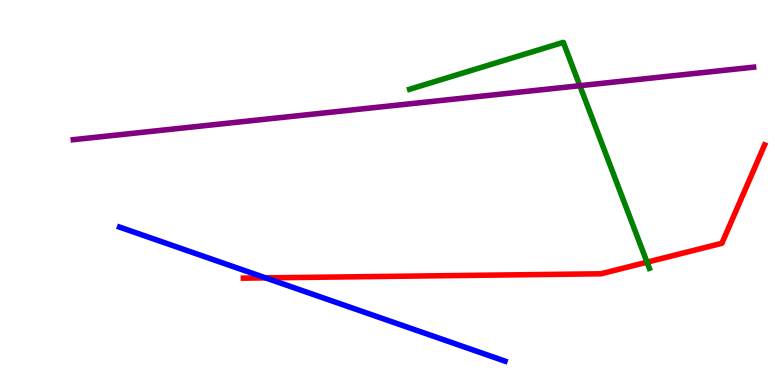[{'lines': ['blue', 'red'], 'intersections': [{'x': 3.43, 'y': 2.78}]}, {'lines': ['green', 'red'], 'intersections': [{'x': 8.35, 'y': 3.19}]}, {'lines': ['purple', 'red'], 'intersections': []}, {'lines': ['blue', 'green'], 'intersections': []}, {'lines': ['blue', 'purple'], 'intersections': []}, {'lines': ['green', 'purple'], 'intersections': [{'x': 7.48, 'y': 7.77}]}]